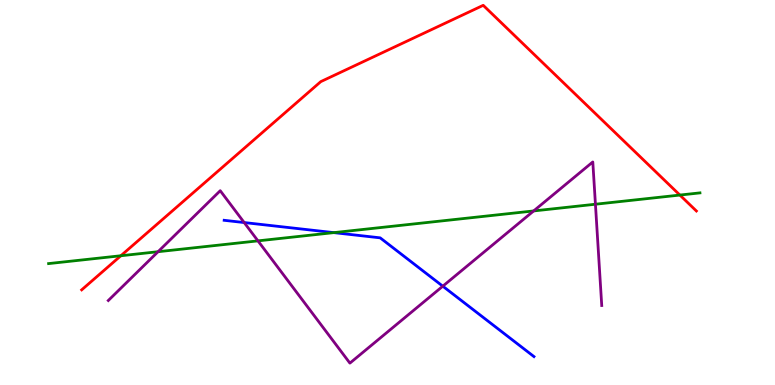[{'lines': ['blue', 'red'], 'intersections': []}, {'lines': ['green', 'red'], 'intersections': [{'x': 1.56, 'y': 3.36}, {'x': 8.77, 'y': 4.93}]}, {'lines': ['purple', 'red'], 'intersections': []}, {'lines': ['blue', 'green'], 'intersections': [{'x': 4.31, 'y': 3.96}]}, {'lines': ['blue', 'purple'], 'intersections': [{'x': 3.15, 'y': 4.22}, {'x': 5.71, 'y': 2.57}]}, {'lines': ['green', 'purple'], 'intersections': [{'x': 2.04, 'y': 3.46}, {'x': 3.33, 'y': 3.74}, {'x': 6.89, 'y': 4.52}, {'x': 7.68, 'y': 4.7}]}]